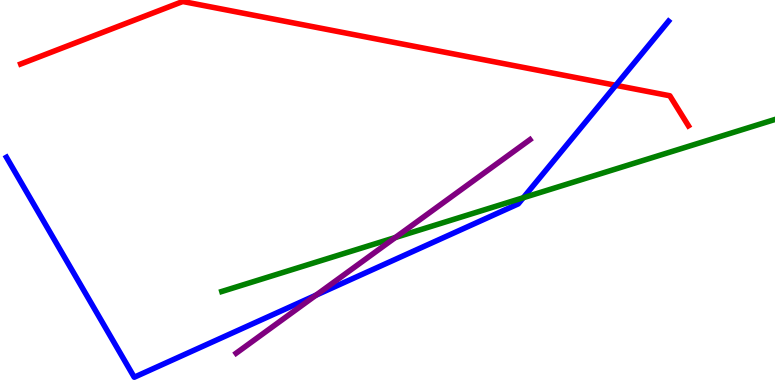[{'lines': ['blue', 'red'], 'intersections': [{'x': 7.95, 'y': 7.78}]}, {'lines': ['green', 'red'], 'intersections': []}, {'lines': ['purple', 'red'], 'intersections': []}, {'lines': ['blue', 'green'], 'intersections': [{'x': 6.75, 'y': 4.86}]}, {'lines': ['blue', 'purple'], 'intersections': [{'x': 4.08, 'y': 2.33}]}, {'lines': ['green', 'purple'], 'intersections': [{'x': 5.1, 'y': 3.83}]}]